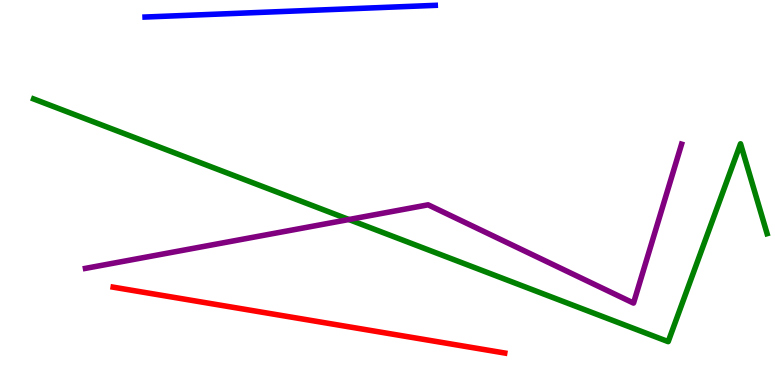[{'lines': ['blue', 'red'], 'intersections': []}, {'lines': ['green', 'red'], 'intersections': []}, {'lines': ['purple', 'red'], 'intersections': []}, {'lines': ['blue', 'green'], 'intersections': []}, {'lines': ['blue', 'purple'], 'intersections': []}, {'lines': ['green', 'purple'], 'intersections': [{'x': 4.5, 'y': 4.3}]}]